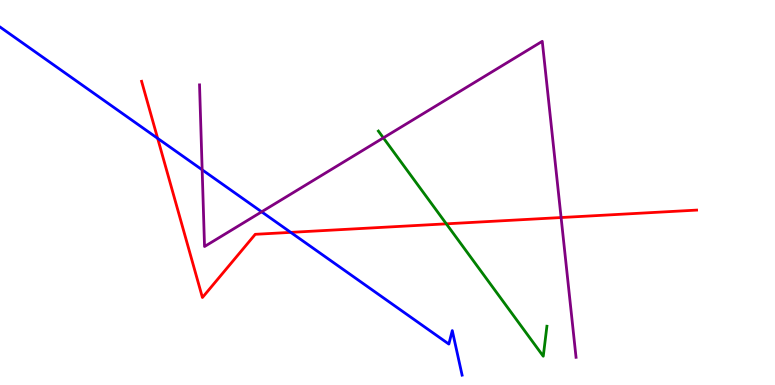[{'lines': ['blue', 'red'], 'intersections': [{'x': 2.03, 'y': 6.41}, {'x': 3.75, 'y': 3.96}]}, {'lines': ['green', 'red'], 'intersections': [{'x': 5.76, 'y': 4.19}]}, {'lines': ['purple', 'red'], 'intersections': [{'x': 7.24, 'y': 4.35}]}, {'lines': ['blue', 'green'], 'intersections': []}, {'lines': ['blue', 'purple'], 'intersections': [{'x': 2.61, 'y': 5.59}, {'x': 3.38, 'y': 4.5}]}, {'lines': ['green', 'purple'], 'intersections': [{'x': 4.95, 'y': 6.42}]}]